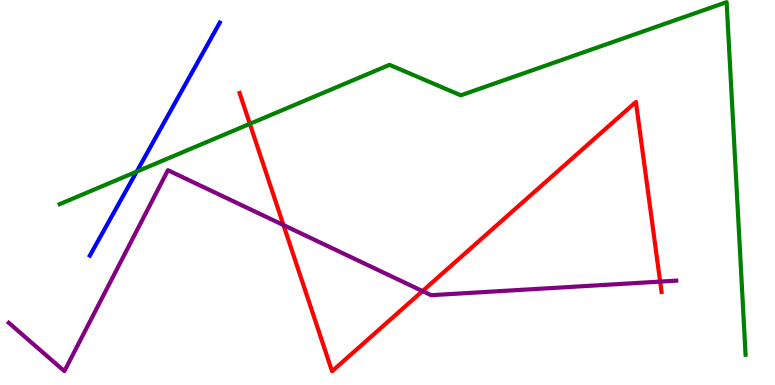[{'lines': ['blue', 'red'], 'intersections': []}, {'lines': ['green', 'red'], 'intersections': [{'x': 3.22, 'y': 6.78}]}, {'lines': ['purple', 'red'], 'intersections': [{'x': 3.66, 'y': 4.15}, {'x': 5.45, 'y': 2.44}, {'x': 8.52, 'y': 2.69}]}, {'lines': ['blue', 'green'], 'intersections': [{'x': 1.76, 'y': 5.54}]}, {'lines': ['blue', 'purple'], 'intersections': []}, {'lines': ['green', 'purple'], 'intersections': []}]